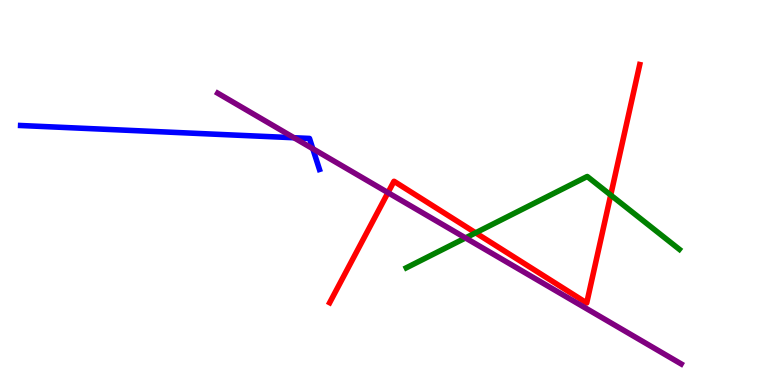[{'lines': ['blue', 'red'], 'intersections': []}, {'lines': ['green', 'red'], 'intersections': [{'x': 6.14, 'y': 3.95}, {'x': 7.88, 'y': 4.93}]}, {'lines': ['purple', 'red'], 'intersections': [{'x': 5.01, 'y': 5.0}]}, {'lines': ['blue', 'green'], 'intersections': []}, {'lines': ['blue', 'purple'], 'intersections': [{'x': 3.79, 'y': 6.42}, {'x': 4.04, 'y': 6.14}]}, {'lines': ['green', 'purple'], 'intersections': [{'x': 6.01, 'y': 3.82}]}]